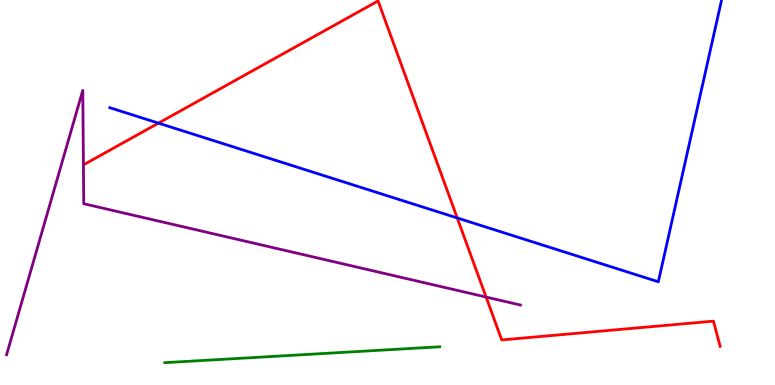[{'lines': ['blue', 'red'], 'intersections': [{'x': 2.04, 'y': 6.8}, {'x': 5.9, 'y': 4.34}]}, {'lines': ['green', 'red'], 'intersections': []}, {'lines': ['purple', 'red'], 'intersections': [{'x': 6.27, 'y': 2.28}]}, {'lines': ['blue', 'green'], 'intersections': []}, {'lines': ['blue', 'purple'], 'intersections': []}, {'lines': ['green', 'purple'], 'intersections': []}]